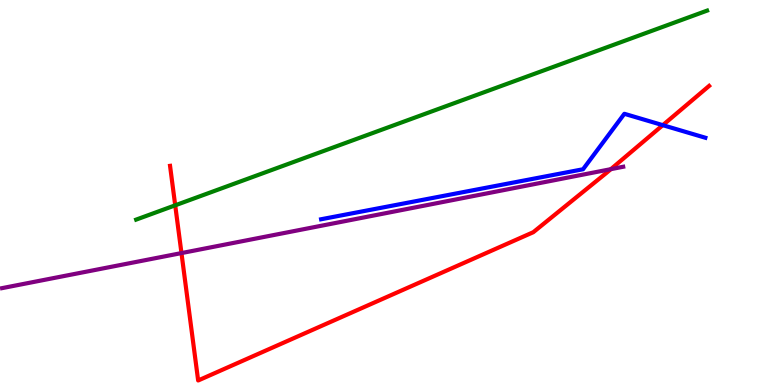[{'lines': ['blue', 'red'], 'intersections': [{'x': 8.55, 'y': 6.75}]}, {'lines': ['green', 'red'], 'intersections': [{'x': 2.26, 'y': 4.67}]}, {'lines': ['purple', 'red'], 'intersections': [{'x': 2.34, 'y': 3.43}, {'x': 7.88, 'y': 5.61}]}, {'lines': ['blue', 'green'], 'intersections': []}, {'lines': ['blue', 'purple'], 'intersections': []}, {'lines': ['green', 'purple'], 'intersections': []}]